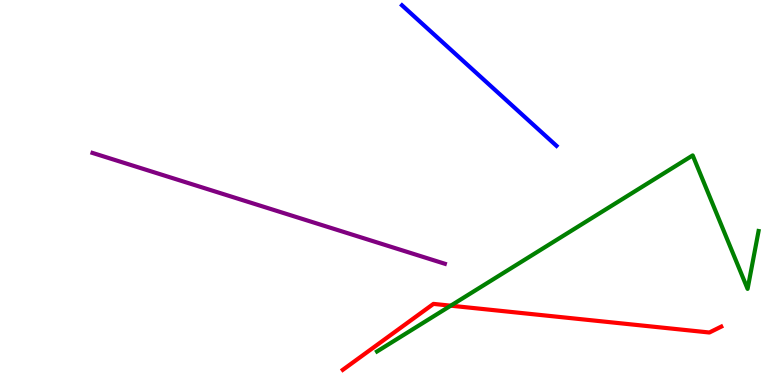[{'lines': ['blue', 'red'], 'intersections': []}, {'lines': ['green', 'red'], 'intersections': [{'x': 5.82, 'y': 2.06}]}, {'lines': ['purple', 'red'], 'intersections': []}, {'lines': ['blue', 'green'], 'intersections': []}, {'lines': ['blue', 'purple'], 'intersections': []}, {'lines': ['green', 'purple'], 'intersections': []}]